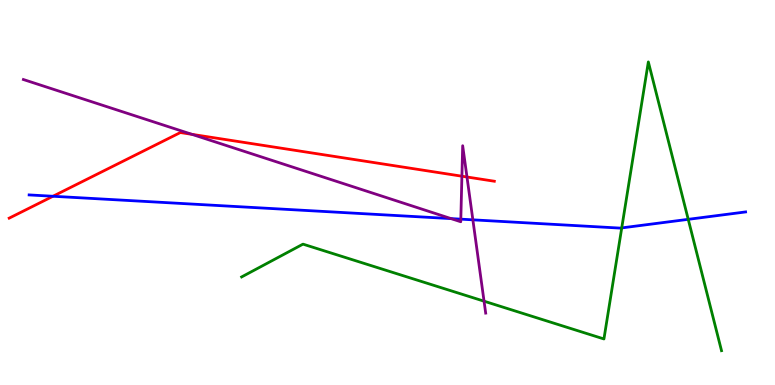[{'lines': ['blue', 'red'], 'intersections': [{'x': 0.683, 'y': 4.9}]}, {'lines': ['green', 'red'], 'intersections': []}, {'lines': ['purple', 'red'], 'intersections': [{'x': 2.48, 'y': 6.51}, {'x': 5.96, 'y': 5.42}, {'x': 6.03, 'y': 5.4}]}, {'lines': ['blue', 'green'], 'intersections': [{'x': 8.02, 'y': 4.08}, {'x': 8.88, 'y': 4.3}]}, {'lines': ['blue', 'purple'], 'intersections': [{'x': 5.82, 'y': 4.32}, {'x': 5.95, 'y': 4.31}, {'x': 6.1, 'y': 4.29}]}, {'lines': ['green', 'purple'], 'intersections': [{'x': 6.25, 'y': 2.18}]}]